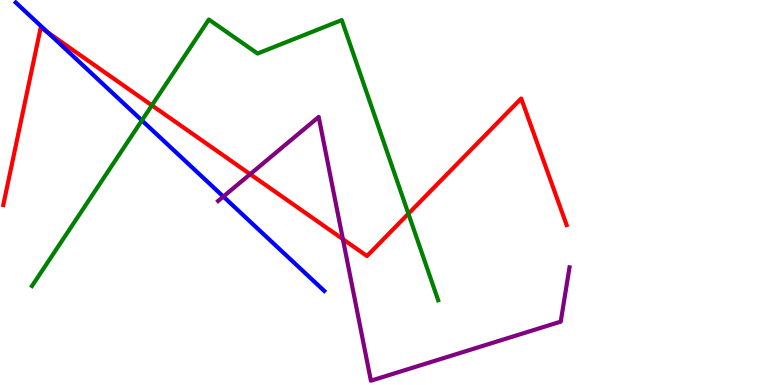[{'lines': ['blue', 'red'], 'intersections': [{'x': 0.615, 'y': 9.16}]}, {'lines': ['green', 'red'], 'intersections': [{'x': 1.96, 'y': 7.26}, {'x': 5.27, 'y': 4.45}]}, {'lines': ['purple', 'red'], 'intersections': [{'x': 3.23, 'y': 5.48}, {'x': 4.42, 'y': 3.79}]}, {'lines': ['blue', 'green'], 'intersections': [{'x': 1.83, 'y': 6.87}]}, {'lines': ['blue', 'purple'], 'intersections': [{'x': 2.88, 'y': 4.89}]}, {'lines': ['green', 'purple'], 'intersections': []}]